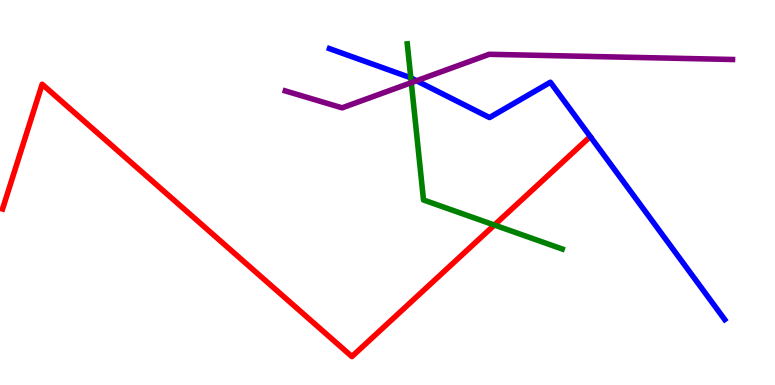[{'lines': ['blue', 'red'], 'intersections': []}, {'lines': ['green', 'red'], 'intersections': [{'x': 6.38, 'y': 4.15}]}, {'lines': ['purple', 'red'], 'intersections': []}, {'lines': ['blue', 'green'], 'intersections': [{'x': 5.3, 'y': 7.98}]}, {'lines': ['blue', 'purple'], 'intersections': [{'x': 5.37, 'y': 7.9}]}, {'lines': ['green', 'purple'], 'intersections': [{'x': 5.31, 'y': 7.85}]}]